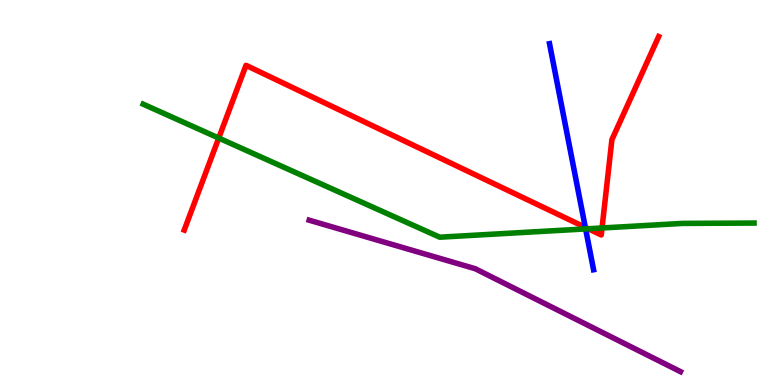[{'lines': ['blue', 'red'], 'intersections': [{'x': 7.55, 'y': 4.09}]}, {'lines': ['green', 'red'], 'intersections': [{'x': 2.82, 'y': 6.41}, {'x': 7.59, 'y': 4.06}, {'x': 7.77, 'y': 4.08}]}, {'lines': ['purple', 'red'], 'intersections': []}, {'lines': ['blue', 'green'], 'intersections': [{'x': 7.56, 'y': 4.05}]}, {'lines': ['blue', 'purple'], 'intersections': []}, {'lines': ['green', 'purple'], 'intersections': []}]